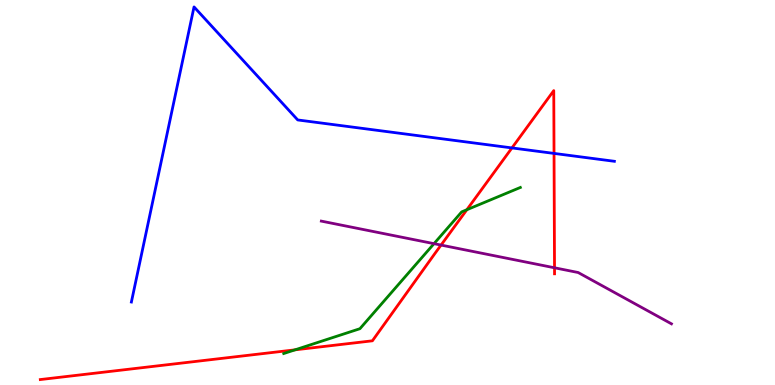[{'lines': ['blue', 'red'], 'intersections': [{'x': 6.61, 'y': 6.16}, {'x': 7.15, 'y': 6.02}]}, {'lines': ['green', 'red'], 'intersections': [{'x': 3.81, 'y': 0.913}, {'x': 6.02, 'y': 4.55}]}, {'lines': ['purple', 'red'], 'intersections': [{'x': 5.69, 'y': 3.63}, {'x': 7.16, 'y': 3.04}]}, {'lines': ['blue', 'green'], 'intersections': []}, {'lines': ['blue', 'purple'], 'intersections': []}, {'lines': ['green', 'purple'], 'intersections': [{'x': 5.6, 'y': 3.67}]}]